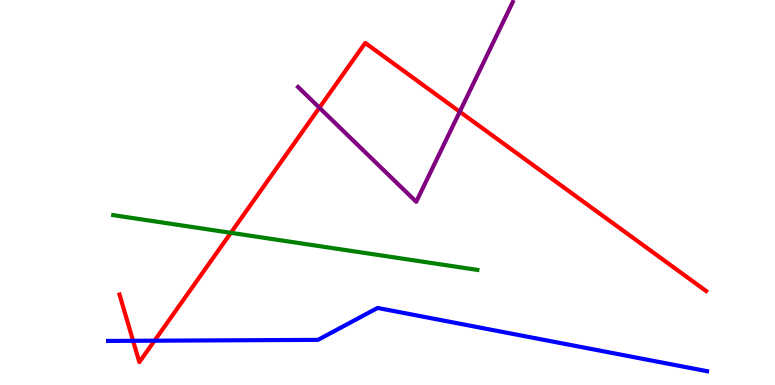[{'lines': ['blue', 'red'], 'intersections': [{'x': 1.72, 'y': 1.15}, {'x': 1.99, 'y': 1.15}]}, {'lines': ['green', 'red'], 'intersections': [{'x': 2.98, 'y': 3.95}]}, {'lines': ['purple', 'red'], 'intersections': [{'x': 4.12, 'y': 7.2}, {'x': 5.93, 'y': 7.1}]}, {'lines': ['blue', 'green'], 'intersections': []}, {'lines': ['blue', 'purple'], 'intersections': []}, {'lines': ['green', 'purple'], 'intersections': []}]